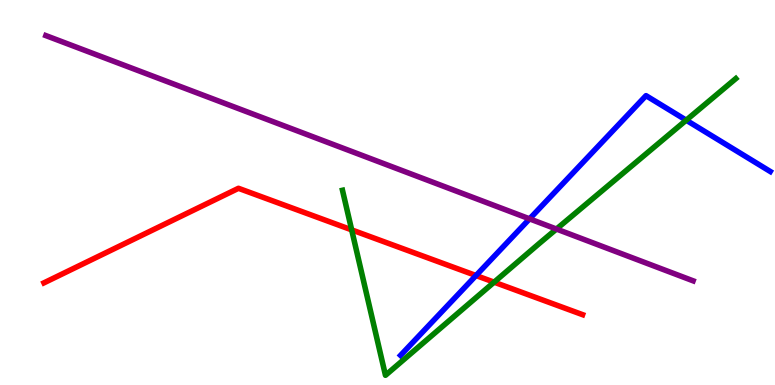[{'lines': ['blue', 'red'], 'intersections': [{'x': 6.14, 'y': 2.84}]}, {'lines': ['green', 'red'], 'intersections': [{'x': 4.54, 'y': 4.03}, {'x': 6.38, 'y': 2.67}]}, {'lines': ['purple', 'red'], 'intersections': []}, {'lines': ['blue', 'green'], 'intersections': [{'x': 8.85, 'y': 6.88}]}, {'lines': ['blue', 'purple'], 'intersections': [{'x': 6.83, 'y': 4.32}]}, {'lines': ['green', 'purple'], 'intersections': [{'x': 7.18, 'y': 4.05}]}]